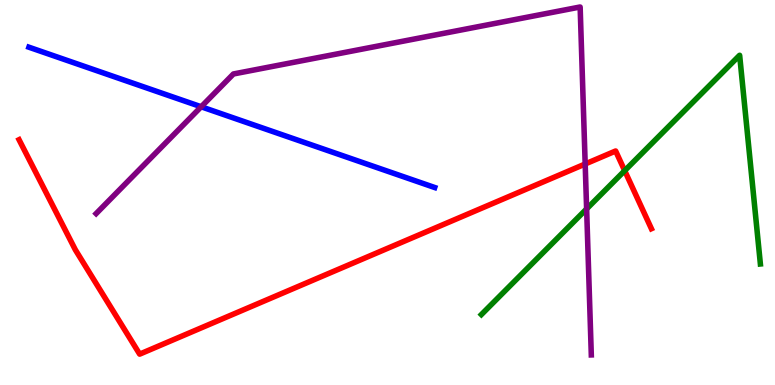[{'lines': ['blue', 'red'], 'intersections': []}, {'lines': ['green', 'red'], 'intersections': [{'x': 8.06, 'y': 5.57}]}, {'lines': ['purple', 'red'], 'intersections': [{'x': 7.55, 'y': 5.74}]}, {'lines': ['blue', 'green'], 'intersections': []}, {'lines': ['blue', 'purple'], 'intersections': [{'x': 2.6, 'y': 7.23}]}, {'lines': ['green', 'purple'], 'intersections': [{'x': 7.57, 'y': 4.57}]}]